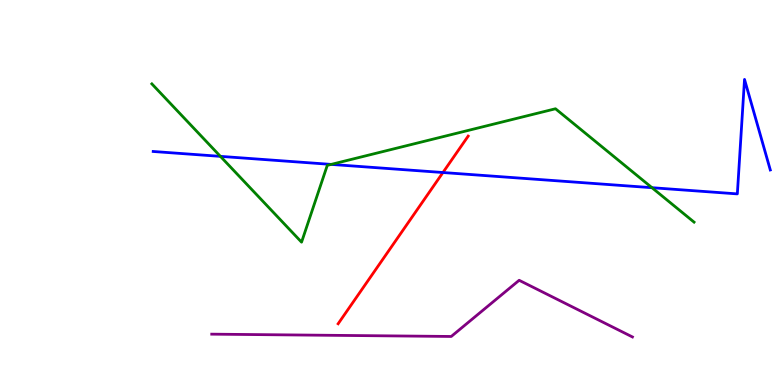[{'lines': ['blue', 'red'], 'intersections': [{'x': 5.72, 'y': 5.52}]}, {'lines': ['green', 'red'], 'intersections': []}, {'lines': ['purple', 'red'], 'intersections': []}, {'lines': ['blue', 'green'], 'intersections': [{'x': 2.84, 'y': 5.94}, {'x': 4.27, 'y': 5.73}, {'x': 8.41, 'y': 5.12}]}, {'lines': ['blue', 'purple'], 'intersections': []}, {'lines': ['green', 'purple'], 'intersections': []}]